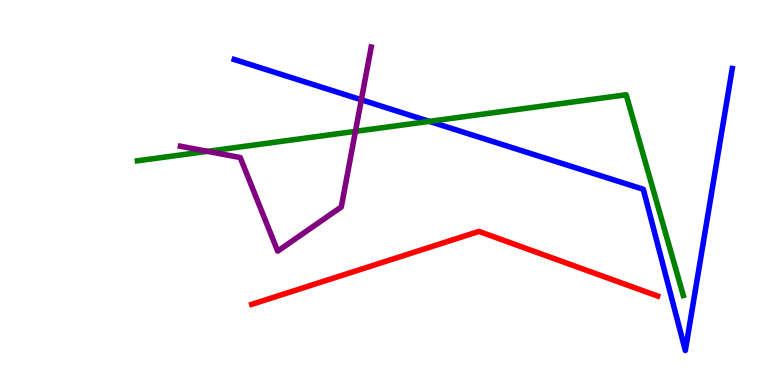[{'lines': ['blue', 'red'], 'intersections': []}, {'lines': ['green', 'red'], 'intersections': []}, {'lines': ['purple', 'red'], 'intersections': []}, {'lines': ['blue', 'green'], 'intersections': [{'x': 5.54, 'y': 6.85}]}, {'lines': ['blue', 'purple'], 'intersections': [{'x': 4.66, 'y': 7.41}]}, {'lines': ['green', 'purple'], 'intersections': [{'x': 2.68, 'y': 6.07}, {'x': 4.59, 'y': 6.59}]}]